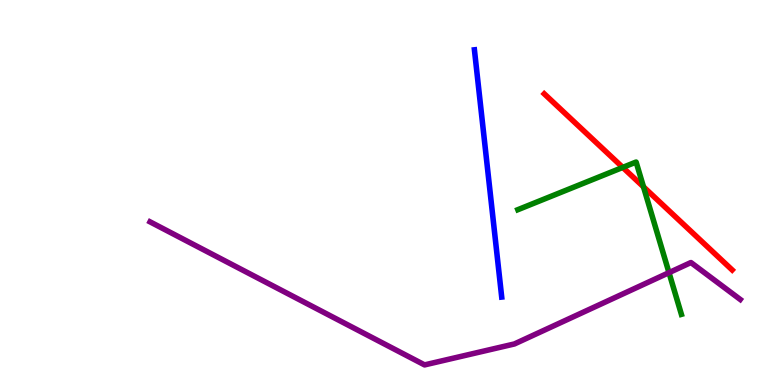[{'lines': ['blue', 'red'], 'intersections': []}, {'lines': ['green', 'red'], 'intersections': [{'x': 8.04, 'y': 5.65}, {'x': 8.3, 'y': 5.15}]}, {'lines': ['purple', 'red'], 'intersections': []}, {'lines': ['blue', 'green'], 'intersections': []}, {'lines': ['blue', 'purple'], 'intersections': []}, {'lines': ['green', 'purple'], 'intersections': [{'x': 8.63, 'y': 2.92}]}]